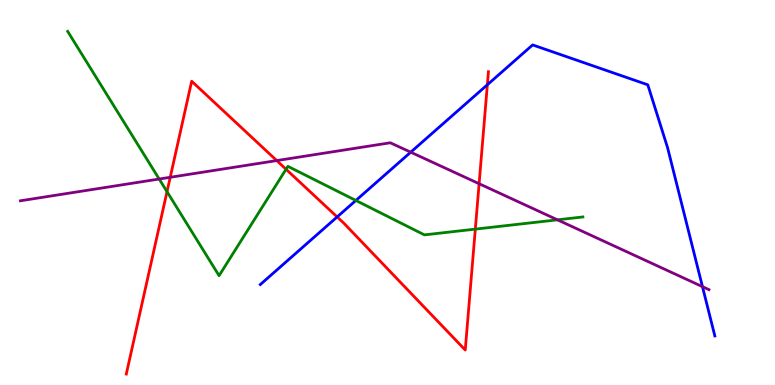[{'lines': ['blue', 'red'], 'intersections': [{'x': 4.35, 'y': 4.37}, {'x': 6.29, 'y': 7.8}]}, {'lines': ['green', 'red'], 'intersections': [{'x': 2.16, 'y': 5.02}, {'x': 3.69, 'y': 5.6}, {'x': 6.13, 'y': 4.05}]}, {'lines': ['purple', 'red'], 'intersections': [{'x': 2.2, 'y': 5.4}, {'x': 3.57, 'y': 5.83}, {'x': 6.18, 'y': 5.23}]}, {'lines': ['blue', 'green'], 'intersections': [{'x': 4.59, 'y': 4.79}]}, {'lines': ['blue', 'purple'], 'intersections': [{'x': 5.3, 'y': 6.05}, {'x': 9.06, 'y': 2.55}]}, {'lines': ['green', 'purple'], 'intersections': [{'x': 2.05, 'y': 5.35}, {'x': 7.19, 'y': 4.29}]}]